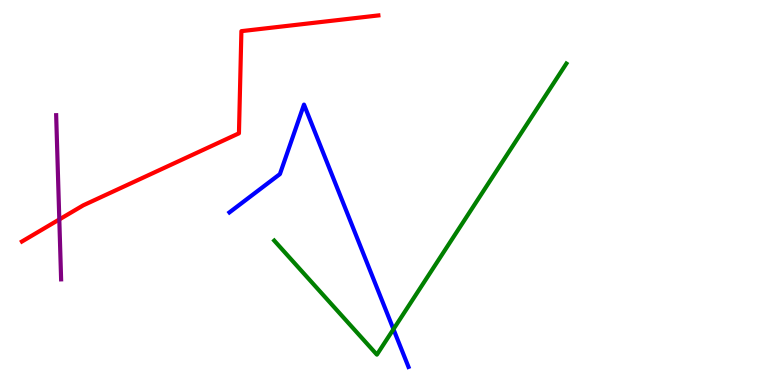[{'lines': ['blue', 'red'], 'intersections': []}, {'lines': ['green', 'red'], 'intersections': []}, {'lines': ['purple', 'red'], 'intersections': [{'x': 0.765, 'y': 4.3}]}, {'lines': ['blue', 'green'], 'intersections': [{'x': 5.08, 'y': 1.45}]}, {'lines': ['blue', 'purple'], 'intersections': []}, {'lines': ['green', 'purple'], 'intersections': []}]